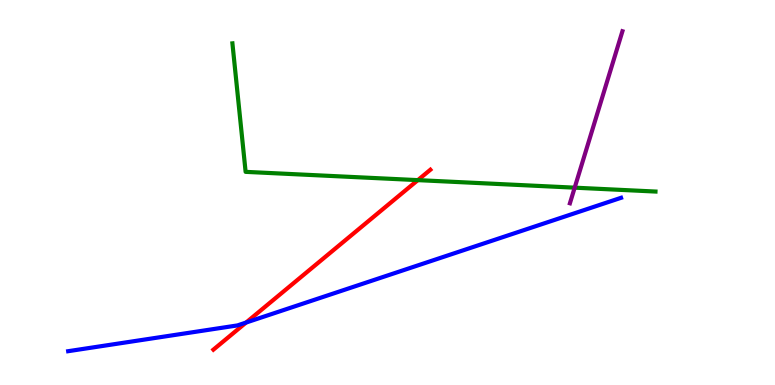[{'lines': ['blue', 'red'], 'intersections': [{'x': 3.18, 'y': 1.62}]}, {'lines': ['green', 'red'], 'intersections': [{'x': 5.39, 'y': 5.32}]}, {'lines': ['purple', 'red'], 'intersections': []}, {'lines': ['blue', 'green'], 'intersections': []}, {'lines': ['blue', 'purple'], 'intersections': []}, {'lines': ['green', 'purple'], 'intersections': [{'x': 7.42, 'y': 5.13}]}]